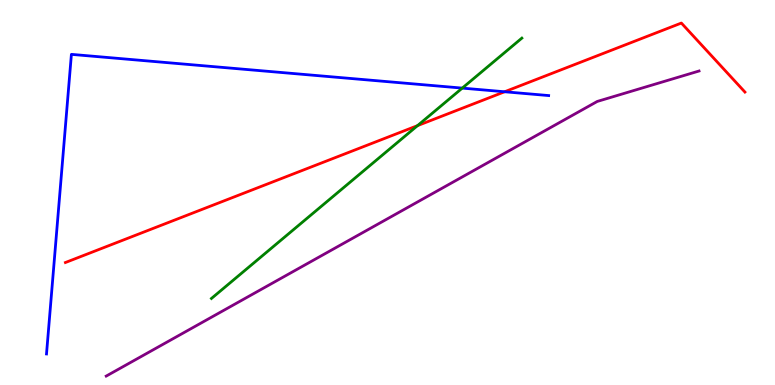[{'lines': ['blue', 'red'], 'intersections': [{'x': 6.51, 'y': 7.62}]}, {'lines': ['green', 'red'], 'intersections': [{'x': 5.39, 'y': 6.74}]}, {'lines': ['purple', 'red'], 'intersections': []}, {'lines': ['blue', 'green'], 'intersections': [{'x': 5.96, 'y': 7.71}]}, {'lines': ['blue', 'purple'], 'intersections': []}, {'lines': ['green', 'purple'], 'intersections': []}]